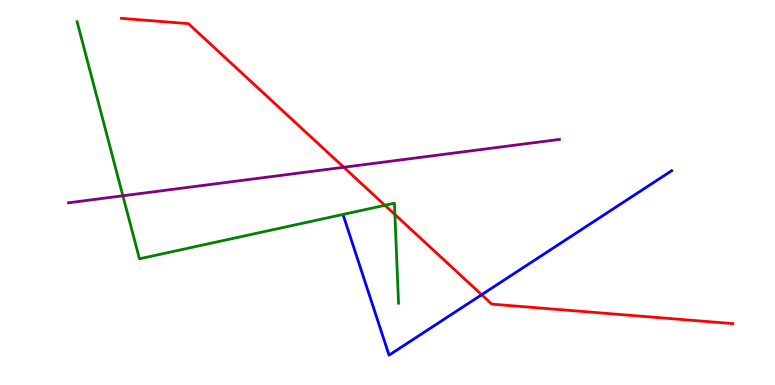[{'lines': ['blue', 'red'], 'intersections': [{'x': 6.22, 'y': 2.34}]}, {'lines': ['green', 'red'], 'intersections': [{'x': 4.97, 'y': 4.67}, {'x': 5.1, 'y': 4.43}]}, {'lines': ['purple', 'red'], 'intersections': [{'x': 4.44, 'y': 5.66}]}, {'lines': ['blue', 'green'], 'intersections': []}, {'lines': ['blue', 'purple'], 'intersections': []}, {'lines': ['green', 'purple'], 'intersections': [{'x': 1.59, 'y': 4.91}]}]